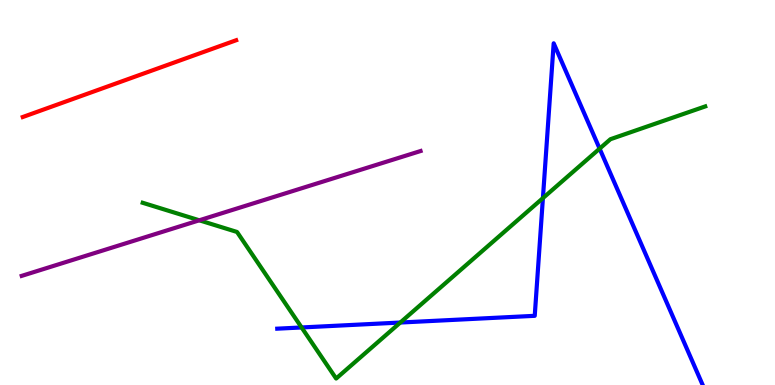[{'lines': ['blue', 'red'], 'intersections': []}, {'lines': ['green', 'red'], 'intersections': []}, {'lines': ['purple', 'red'], 'intersections': []}, {'lines': ['blue', 'green'], 'intersections': [{'x': 3.89, 'y': 1.49}, {'x': 5.17, 'y': 1.62}, {'x': 7.01, 'y': 4.85}, {'x': 7.74, 'y': 6.14}]}, {'lines': ['blue', 'purple'], 'intersections': []}, {'lines': ['green', 'purple'], 'intersections': [{'x': 2.57, 'y': 4.28}]}]